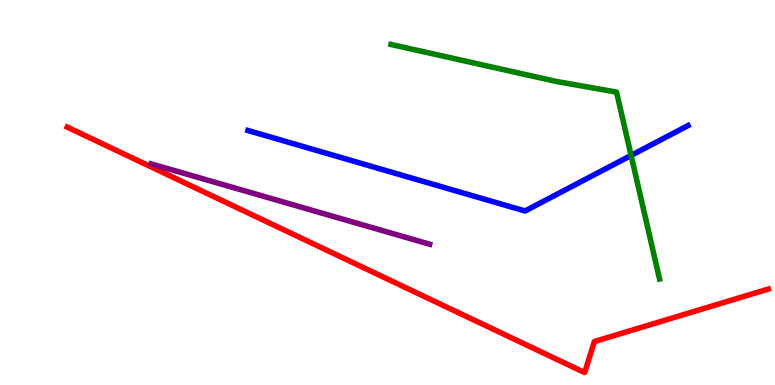[{'lines': ['blue', 'red'], 'intersections': []}, {'lines': ['green', 'red'], 'intersections': []}, {'lines': ['purple', 'red'], 'intersections': []}, {'lines': ['blue', 'green'], 'intersections': [{'x': 8.14, 'y': 5.96}]}, {'lines': ['blue', 'purple'], 'intersections': []}, {'lines': ['green', 'purple'], 'intersections': []}]